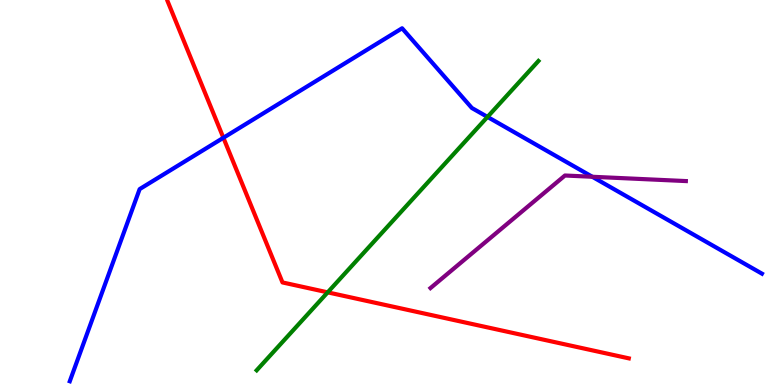[{'lines': ['blue', 'red'], 'intersections': [{'x': 2.88, 'y': 6.42}]}, {'lines': ['green', 'red'], 'intersections': [{'x': 4.23, 'y': 2.41}]}, {'lines': ['purple', 'red'], 'intersections': []}, {'lines': ['blue', 'green'], 'intersections': [{'x': 6.29, 'y': 6.96}]}, {'lines': ['blue', 'purple'], 'intersections': [{'x': 7.64, 'y': 5.41}]}, {'lines': ['green', 'purple'], 'intersections': []}]